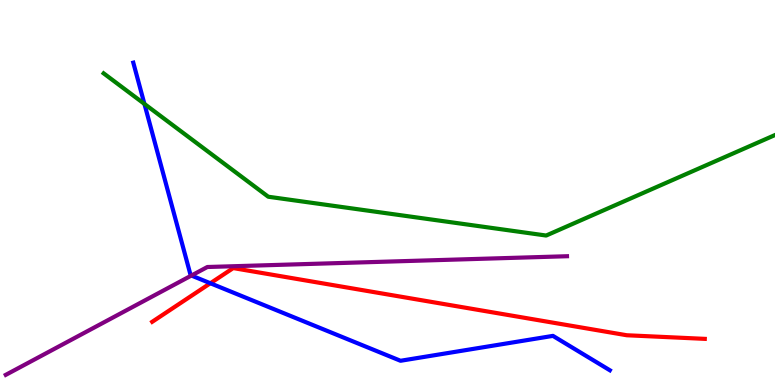[{'lines': ['blue', 'red'], 'intersections': [{'x': 2.71, 'y': 2.64}]}, {'lines': ['green', 'red'], 'intersections': []}, {'lines': ['purple', 'red'], 'intersections': []}, {'lines': ['blue', 'green'], 'intersections': [{'x': 1.86, 'y': 7.3}]}, {'lines': ['blue', 'purple'], 'intersections': [{'x': 2.47, 'y': 2.84}]}, {'lines': ['green', 'purple'], 'intersections': []}]